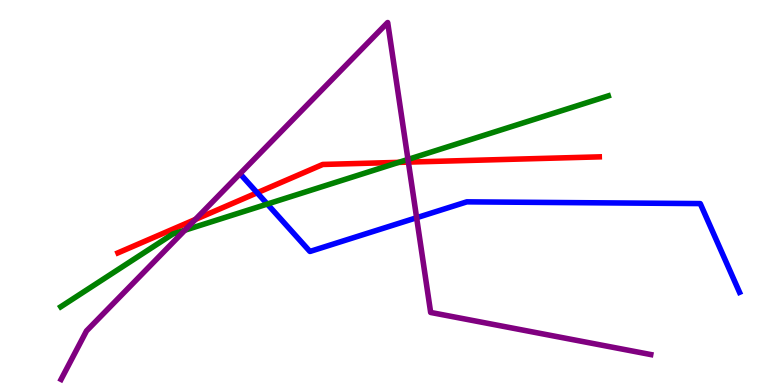[{'lines': ['blue', 'red'], 'intersections': [{'x': 3.32, 'y': 4.99}]}, {'lines': ['green', 'red'], 'intersections': [{'x': 5.14, 'y': 5.78}]}, {'lines': ['purple', 'red'], 'intersections': [{'x': 2.52, 'y': 4.3}, {'x': 5.27, 'y': 5.79}]}, {'lines': ['blue', 'green'], 'intersections': [{'x': 3.45, 'y': 4.7}]}, {'lines': ['blue', 'purple'], 'intersections': [{'x': 5.38, 'y': 4.34}]}, {'lines': ['green', 'purple'], 'intersections': [{'x': 2.39, 'y': 4.02}, {'x': 5.26, 'y': 5.86}]}]